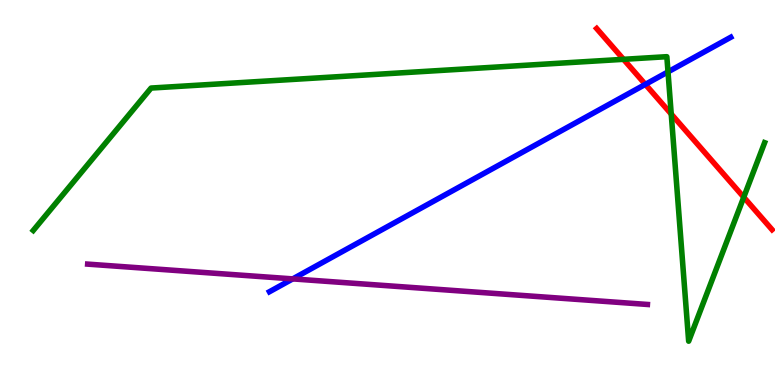[{'lines': ['blue', 'red'], 'intersections': [{'x': 8.33, 'y': 7.81}]}, {'lines': ['green', 'red'], 'intersections': [{'x': 8.05, 'y': 8.46}, {'x': 8.66, 'y': 7.04}, {'x': 9.6, 'y': 4.88}]}, {'lines': ['purple', 'red'], 'intersections': []}, {'lines': ['blue', 'green'], 'intersections': [{'x': 8.62, 'y': 8.13}]}, {'lines': ['blue', 'purple'], 'intersections': [{'x': 3.78, 'y': 2.76}]}, {'lines': ['green', 'purple'], 'intersections': []}]